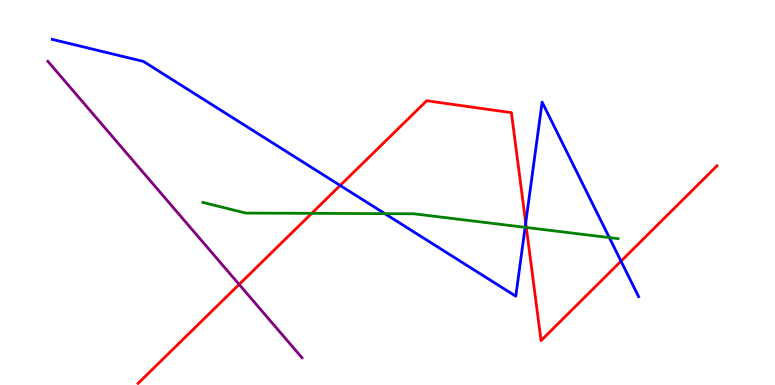[{'lines': ['blue', 'red'], 'intersections': [{'x': 4.39, 'y': 5.18}, {'x': 6.78, 'y': 4.21}, {'x': 8.01, 'y': 3.22}]}, {'lines': ['green', 'red'], 'intersections': [{'x': 4.02, 'y': 4.46}, {'x': 6.79, 'y': 4.09}]}, {'lines': ['purple', 'red'], 'intersections': [{'x': 3.09, 'y': 2.61}]}, {'lines': ['blue', 'green'], 'intersections': [{'x': 4.97, 'y': 4.45}, {'x': 6.78, 'y': 4.09}, {'x': 7.86, 'y': 3.83}]}, {'lines': ['blue', 'purple'], 'intersections': []}, {'lines': ['green', 'purple'], 'intersections': []}]